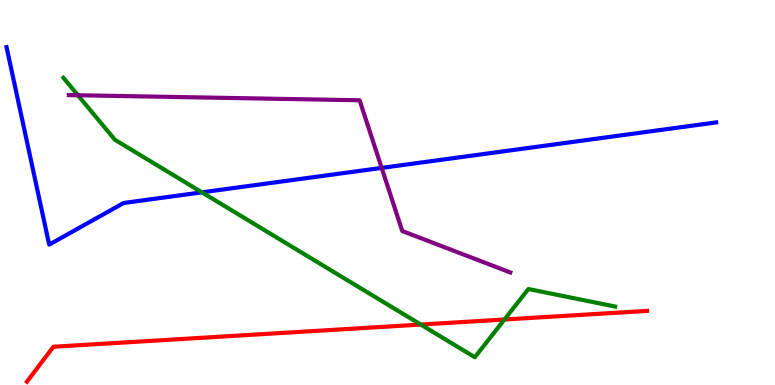[{'lines': ['blue', 'red'], 'intersections': []}, {'lines': ['green', 'red'], 'intersections': [{'x': 5.43, 'y': 1.57}, {'x': 6.51, 'y': 1.7}]}, {'lines': ['purple', 'red'], 'intersections': []}, {'lines': ['blue', 'green'], 'intersections': [{'x': 2.61, 'y': 5.0}]}, {'lines': ['blue', 'purple'], 'intersections': [{'x': 4.92, 'y': 5.64}]}, {'lines': ['green', 'purple'], 'intersections': [{'x': 1.01, 'y': 7.53}]}]